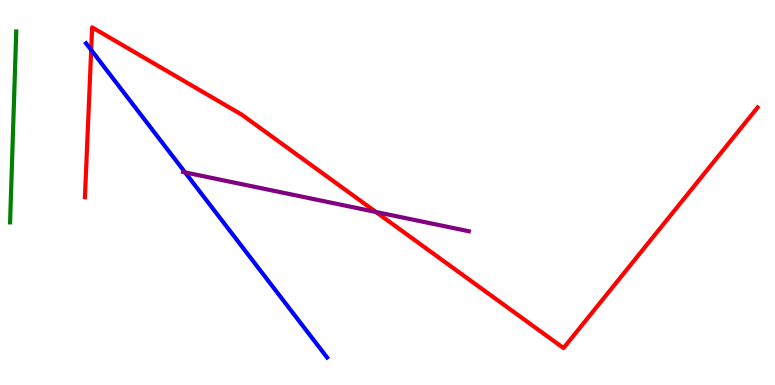[{'lines': ['blue', 'red'], 'intersections': [{'x': 1.18, 'y': 8.7}]}, {'lines': ['green', 'red'], 'intersections': []}, {'lines': ['purple', 'red'], 'intersections': [{'x': 4.85, 'y': 4.49}]}, {'lines': ['blue', 'green'], 'intersections': []}, {'lines': ['blue', 'purple'], 'intersections': [{'x': 2.39, 'y': 5.52}]}, {'lines': ['green', 'purple'], 'intersections': []}]